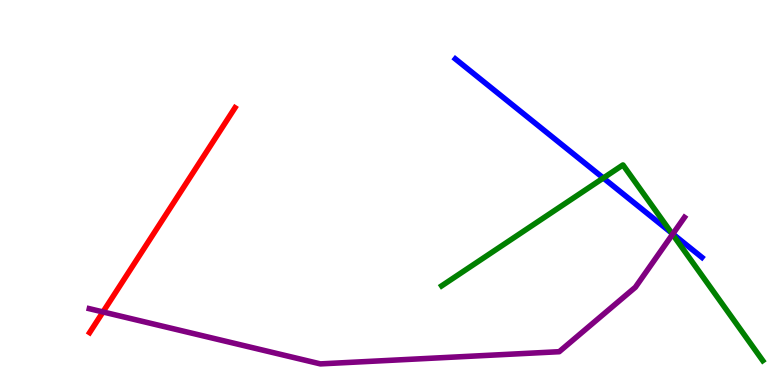[{'lines': ['blue', 'red'], 'intersections': []}, {'lines': ['green', 'red'], 'intersections': []}, {'lines': ['purple', 'red'], 'intersections': [{'x': 1.33, 'y': 1.9}]}, {'lines': ['blue', 'green'], 'intersections': [{'x': 7.78, 'y': 5.38}, {'x': 8.66, 'y': 3.95}]}, {'lines': ['blue', 'purple'], 'intersections': [{'x': 8.68, 'y': 3.92}]}, {'lines': ['green', 'purple'], 'intersections': [{'x': 8.68, 'y': 3.91}]}]